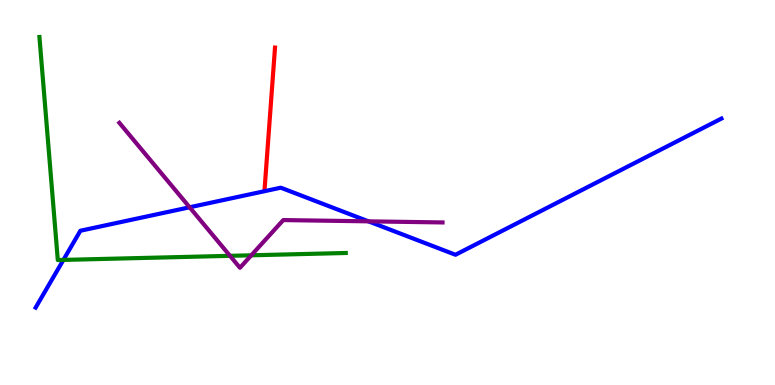[{'lines': ['blue', 'red'], 'intersections': []}, {'lines': ['green', 'red'], 'intersections': []}, {'lines': ['purple', 'red'], 'intersections': []}, {'lines': ['blue', 'green'], 'intersections': [{'x': 0.818, 'y': 3.25}]}, {'lines': ['blue', 'purple'], 'intersections': [{'x': 2.45, 'y': 4.62}, {'x': 4.75, 'y': 4.25}]}, {'lines': ['green', 'purple'], 'intersections': [{'x': 2.97, 'y': 3.36}, {'x': 3.24, 'y': 3.37}]}]